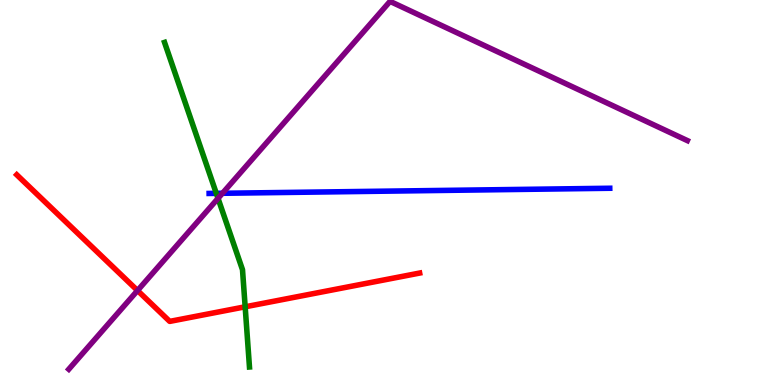[{'lines': ['blue', 'red'], 'intersections': []}, {'lines': ['green', 'red'], 'intersections': [{'x': 3.16, 'y': 2.03}]}, {'lines': ['purple', 'red'], 'intersections': [{'x': 1.77, 'y': 2.45}]}, {'lines': ['blue', 'green'], 'intersections': [{'x': 2.79, 'y': 4.98}]}, {'lines': ['blue', 'purple'], 'intersections': [{'x': 2.87, 'y': 4.98}]}, {'lines': ['green', 'purple'], 'intersections': [{'x': 2.81, 'y': 4.85}]}]